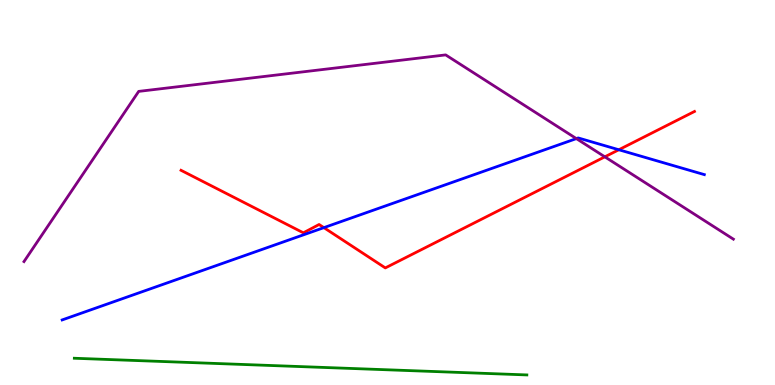[{'lines': ['blue', 'red'], 'intersections': [{'x': 4.18, 'y': 4.09}, {'x': 7.98, 'y': 6.11}]}, {'lines': ['green', 'red'], 'intersections': []}, {'lines': ['purple', 'red'], 'intersections': [{'x': 7.8, 'y': 5.93}]}, {'lines': ['blue', 'green'], 'intersections': []}, {'lines': ['blue', 'purple'], 'intersections': [{'x': 7.44, 'y': 6.4}]}, {'lines': ['green', 'purple'], 'intersections': []}]